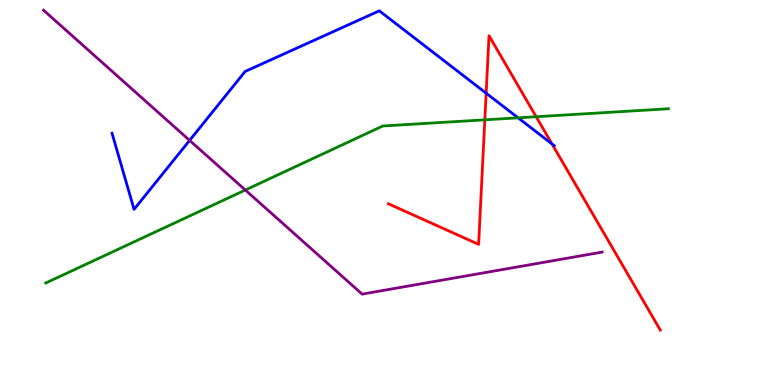[{'lines': ['blue', 'red'], 'intersections': [{'x': 6.27, 'y': 7.58}, {'x': 7.12, 'y': 6.26}]}, {'lines': ['green', 'red'], 'intersections': [{'x': 6.26, 'y': 6.89}, {'x': 6.92, 'y': 6.97}]}, {'lines': ['purple', 'red'], 'intersections': []}, {'lines': ['blue', 'green'], 'intersections': [{'x': 6.69, 'y': 6.94}]}, {'lines': ['blue', 'purple'], 'intersections': [{'x': 2.45, 'y': 6.35}]}, {'lines': ['green', 'purple'], 'intersections': [{'x': 3.17, 'y': 5.06}]}]